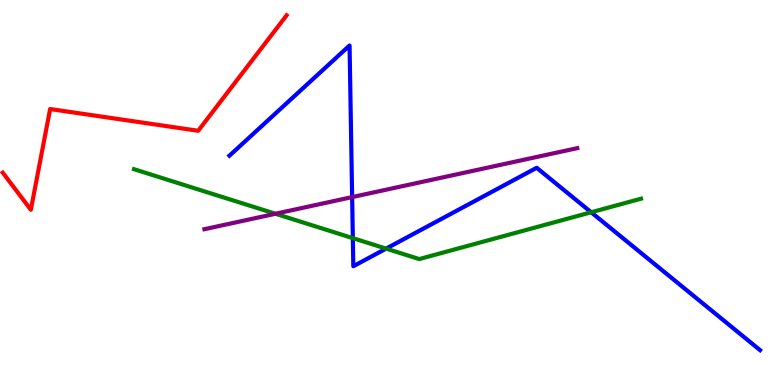[{'lines': ['blue', 'red'], 'intersections': []}, {'lines': ['green', 'red'], 'intersections': []}, {'lines': ['purple', 'red'], 'intersections': []}, {'lines': ['blue', 'green'], 'intersections': [{'x': 4.55, 'y': 3.81}, {'x': 4.98, 'y': 3.54}, {'x': 7.63, 'y': 4.49}]}, {'lines': ['blue', 'purple'], 'intersections': [{'x': 4.54, 'y': 4.88}]}, {'lines': ['green', 'purple'], 'intersections': [{'x': 3.55, 'y': 4.45}]}]